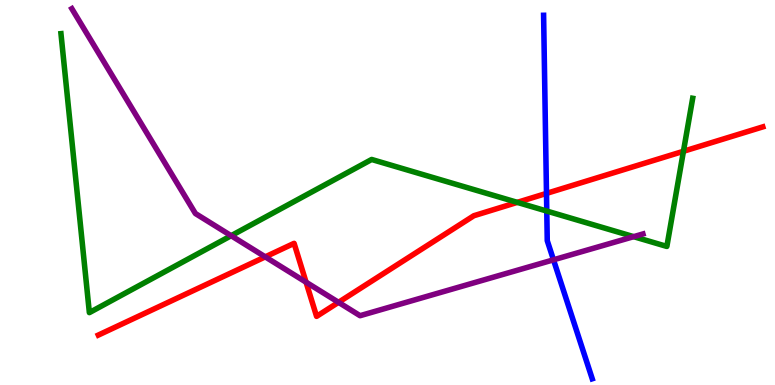[{'lines': ['blue', 'red'], 'intersections': [{'x': 7.05, 'y': 4.98}]}, {'lines': ['green', 'red'], 'intersections': [{'x': 6.67, 'y': 4.74}, {'x': 8.82, 'y': 6.07}]}, {'lines': ['purple', 'red'], 'intersections': [{'x': 3.42, 'y': 3.33}, {'x': 3.95, 'y': 2.67}, {'x': 4.37, 'y': 2.15}]}, {'lines': ['blue', 'green'], 'intersections': [{'x': 7.06, 'y': 4.52}]}, {'lines': ['blue', 'purple'], 'intersections': [{'x': 7.14, 'y': 3.25}]}, {'lines': ['green', 'purple'], 'intersections': [{'x': 2.98, 'y': 3.88}, {'x': 8.18, 'y': 3.85}]}]